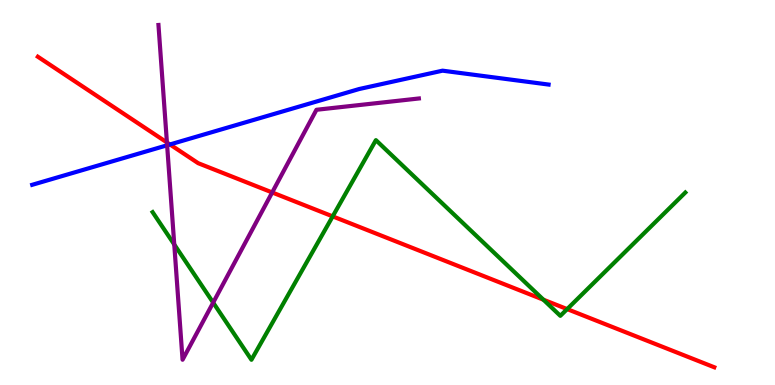[{'lines': ['blue', 'red'], 'intersections': [{'x': 2.19, 'y': 6.25}]}, {'lines': ['green', 'red'], 'intersections': [{'x': 4.29, 'y': 4.38}, {'x': 7.01, 'y': 2.22}, {'x': 7.32, 'y': 1.97}]}, {'lines': ['purple', 'red'], 'intersections': [{'x': 2.15, 'y': 6.3}, {'x': 3.51, 'y': 5.0}]}, {'lines': ['blue', 'green'], 'intersections': []}, {'lines': ['blue', 'purple'], 'intersections': [{'x': 2.16, 'y': 6.23}]}, {'lines': ['green', 'purple'], 'intersections': [{'x': 2.25, 'y': 3.65}, {'x': 2.75, 'y': 2.14}]}]